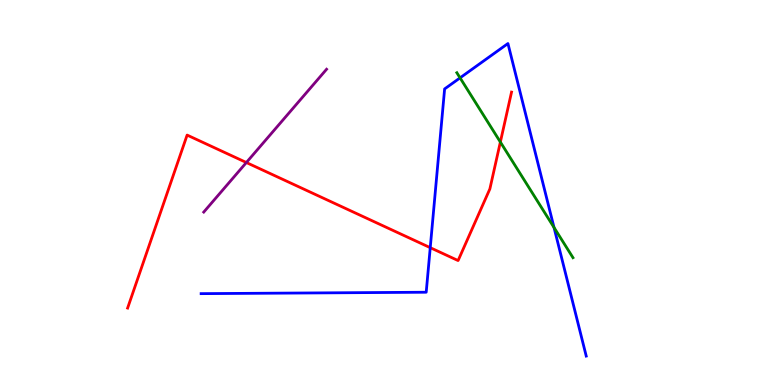[{'lines': ['blue', 'red'], 'intersections': [{'x': 5.55, 'y': 3.57}]}, {'lines': ['green', 'red'], 'intersections': [{'x': 6.46, 'y': 6.31}]}, {'lines': ['purple', 'red'], 'intersections': [{'x': 3.18, 'y': 5.78}]}, {'lines': ['blue', 'green'], 'intersections': [{'x': 5.94, 'y': 7.98}, {'x': 7.15, 'y': 4.09}]}, {'lines': ['blue', 'purple'], 'intersections': []}, {'lines': ['green', 'purple'], 'intersections': []}]